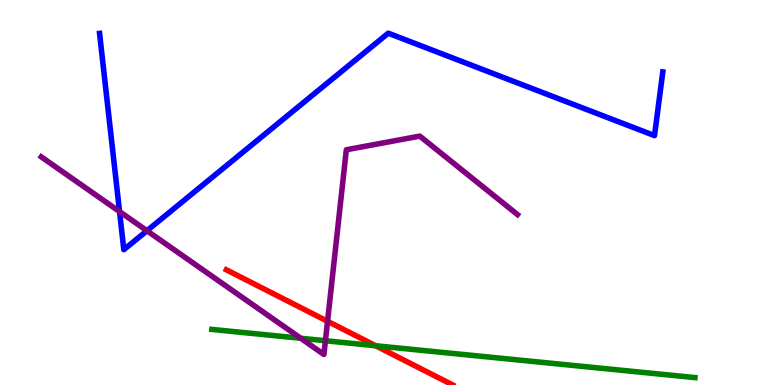[{'lines': ['blue', 'red'], 'intersections': []}, {'lines': ['green', 'red'], 'intersections': [{'x': 4.85, 'y': 1.02}]}, {'lines': ['purple', 'red'], 'intersections': [{'x': 4.23, 'y': 1.65}]}, {'lines': ['blue', 'green'], 'intersections': []}, {'lines': ['blue', 'purple'], 'intersections': [{'x': 1.54, 'y': 4.5}, {'x': 1.9, 'y': 4.01}]}, {'lines': ['green', 'purple'], 'intersections': [{'x': 3.88, 'y': 1.21}, {'x': 4.2, 'y': 1.15}]}]